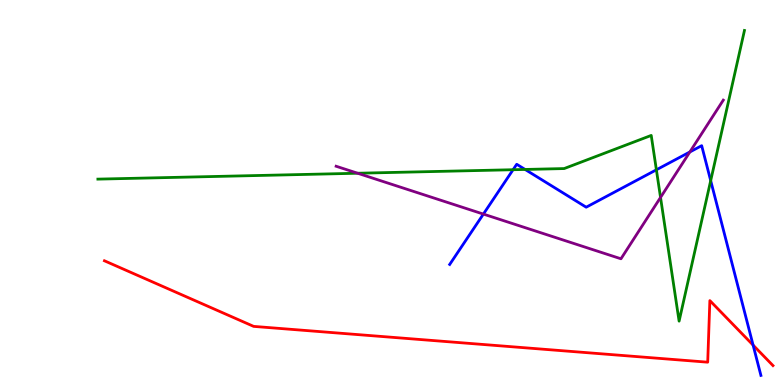[{'lines': ['blue', 'red'], 'intersections': [{'x': 9.72, 'y': 1.04}]}, {'lines': ['green', 'red'], 'intersections': []}, {'lines': ['purple', 'red'], 'intersections': []}, {'lines': ['blue', 'green'], 'intersections': [{'x': 6.62, 'y': 5.59}, {'x': 6.78, 'y': 5.6}, {'x': 8.47, 'y': 5.59}, {'x': 9.17, 'y': 5.31}]}, {'lines': ['blue', 'purple'], 'intersections': [{'x': 6.24, 'y': 4.44}, {'x': 8.9, 'y': 6.05}]}, {'lines': ['green', 'purple'], 'intersections': [{'x': 4.61, 'y': 5.5}, {'x': 8.52, 'y': 4.87}]}]